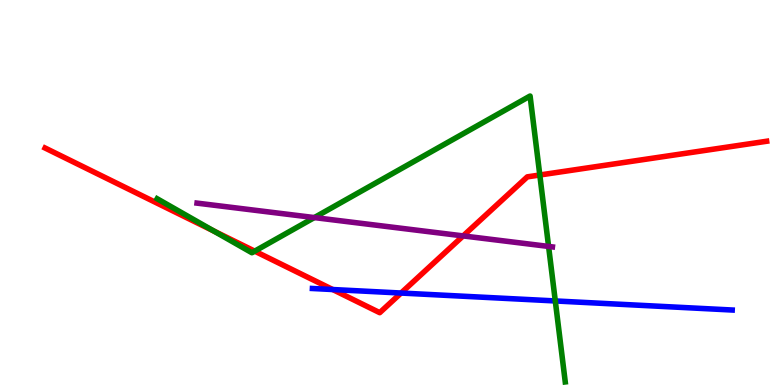[{'lines': ['blue', 'red'], 'intersections': [{'x': 4.29, 'y': 2.48}, {'x': 5.18, 'y': 2.39}]}, {'lines': ['green', 'red'], 'intersections': [{'x': 2.76, 'y': 4.0}, {'x': 3.29, 'y': 3.48}, {'x': 6.97, 'y': 5.45}]}, {'lines': ['purple', 'red'], 'intersections': [{'x': 5.98, 'y': 3.87}]}, {'lines': ['blue', 'green'], 'intersections': [{'x': 7.17, 'y': 2.18}]}, {'lines': ['blue', 'purple'], 'intersections': []}, {'lines': ['green', 'purple'], 'intersections': [{'x': 4.06, 'y': 4.35}, {'x': 7.08, 'y': 3.6}]}]